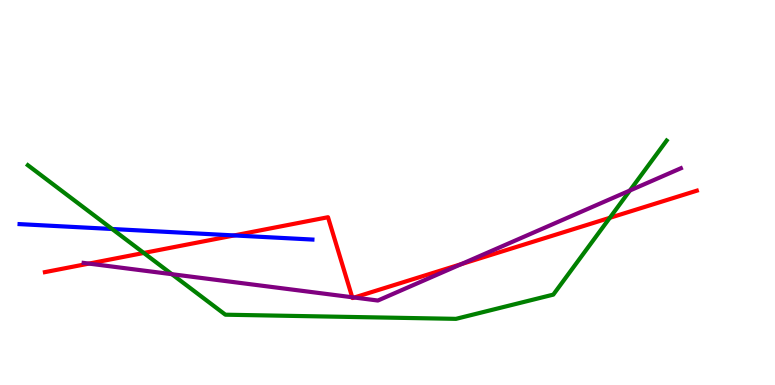[{'lines': ['blue', 'red'], 'intersections': [{'x': 3.02, 'y': 3.88}]}, {'lines': ['green', 'red'], 'intersections': [{'x': 1.86, 'y': 3.43}, {'x': 7.87, 'y': 4.34}]}, {'lines': ['purple', 'red'], 'intersections': [{'x': 1.15, 'y': 3.15}, {'x': 4.54, 'y': 2.28}, {'x': 4.57, 'y': 2.27}, {'x': 5.95, 'y': 3.14}]}, {'lines': ['blue', 'green'], 'intersections': [{'x': 1.45, 'y': 4.05}]}, {'lines': ['blue', 'purple'], 'intersections': []}, {'lines': ['green', 'purple'], 'intersections': [{'x': 2.22, 'y': 2.88}, {'x': 8.13, 'y': 5.05}]}]